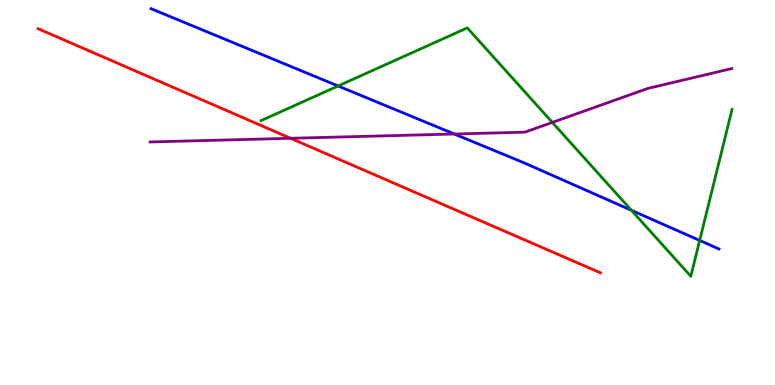[{'lines': ['blue', 'red'], 'intersections': []}, {'lines': ['green', 'red'], 'intersections': []}, {'lines': ['purple', 'red'], 'intersections': [{'x': 3.75, 'y': 6.41}]}, {'lines': ['blue', 'green'], 'intersections': [{'x': 4.36, 'y': 7.77}, {'x': 8.15, 'y': 4.54}, {'x': 9.03, 'y': 3.75}]}, {'lines': ['blue', 'purple'], 'intersections': [{'x': 5.86, 'y': 6.52}]}, {'lines': ['green', 'purple'], 'intersections': [{'x': 7.13, 'y': 6.82}]}]